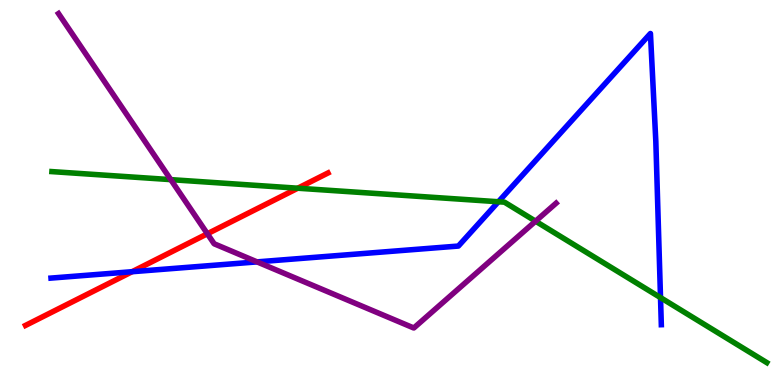[{'lines': ['blue', 'red'], 'intersections': [{'x': 1.7, 'y': 2.94}]}, {'lines': ['green', 'red'], 'intersections': [{'x': 3.84, 'y': 5.11}]}, {'lines': ['purple', 'red'], 'intersections': [{'x': 2.68, 'y': 3.93}]}, {'lines': ['blue', 'green'], 'intersections': [{'x': 6.43, 'y': 4.76}, {'x': 8.52, 'y': 2.27}]}, {'lines': ['blue', 'purple'], 'intersections': [{'x': 3.32, 'y': 3.2}]}, {'lines': ['green', 'purple'], 'intersections': [{'x': 2.2, 'y': 5.33}, {'x': 6.91, 'y': 4.25}]}]